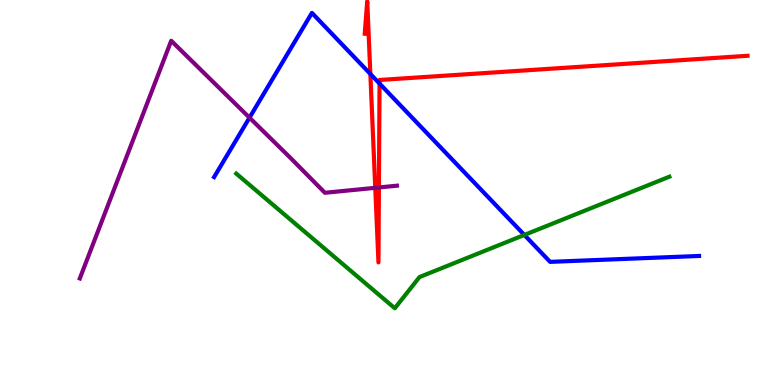[{'lines': ['blue', 'red'], 'intersections': [{'x': 4.78, 'y': 8.08}, {'x': 4.9, 'y': 7.83}]}, {'lines': ['green', 'red'], 'intersections': []}, {'lines': ['purple', 'red'], 'intersections': [{'x': 4.84, 'y': 5.12}, {'x': 4.89, 'y': 5.13}]}, {'lines': ['blue', 'green'], 'intersections': [{'x': 6.77, 'y': 3.9}]}, {'lines': ['blue', 'purple'], 'intersections': [{'x': 3.22, 'y': 6.94}]}, {'lines': ['green', 'purple'], 'intersections': []}]